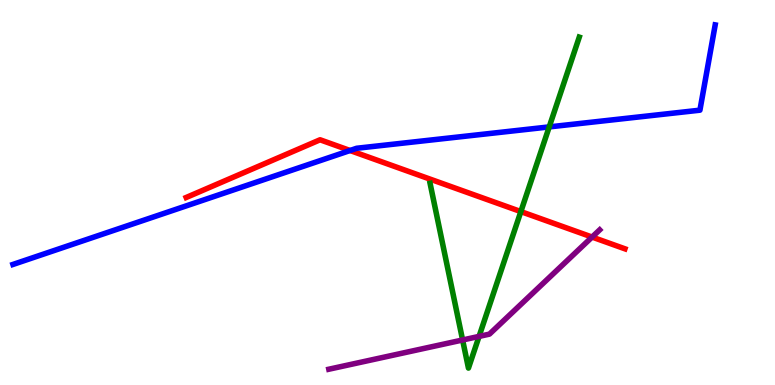[{'lines': ['blue', 'red'], 'intersections': [{'x': 4.52, 'y': 6.09}]}, {'lines': ['green', 'red'], 'intersections': [{'x': 6.72, 'y': 4.5}]}, {'lines': ['purple', 'red'], 'intersections': [{'x': 7.64, 'y': 3.84}]}, {'lines': ['blue', 'green'], 'intersections': [{'x': 7.09, 'y': 6.7}]}, {'lines': ['blue', 'purple'], 'intersections': []}, {'lines': ['green', 'purple'], 'intersections': [{'x': 5.97, 'y': 1.17}, {'x': 6.18, 'y': 1.26}]}]